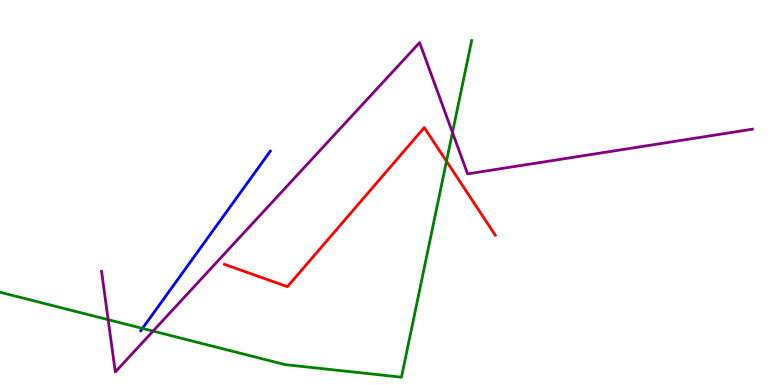[{'lines': ['blue', 'red'], 'intersections': []}, {'lines': ['green', 'red'], 'intersections': [{'x': 5.76, 'y': 5.81}]}, {'lines': ['purple', 'red'], 'intersections': []}, {'lines': ['blue', 'green'], 'intersections': [{'x': 1.84, 'y': 1.47}]}, {'lines': ['blue', 'purple'], 'intersections': []}, {'lines': ['green', 'purple'], 'intersections': [{'x': 1.4, 'y': 1.7}, {'x': 1.98, 'y': 1.4}, {'x': 5.84, 'y': 6.56}]}]